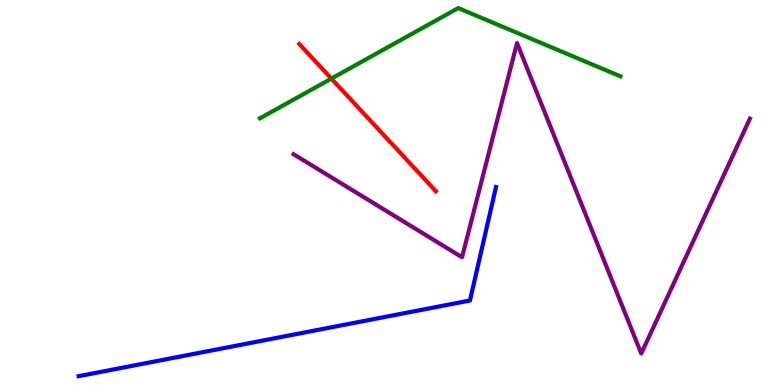[{'lines': ['blue', 'red'], 'intersections': []}, {'lines': ['green', 'red'], 'intersections': [{'x': 4.28, 'y': 7.96}]}, {'lines': ['purple', 'red'], 'intersections': []}, {'lines': ['blue', 'green'], 'intersections': []}, {'lines': ['blue', 'purple'], 'intersections': []}, {'lines': ['green', 'purple'], 'intersections': []}]